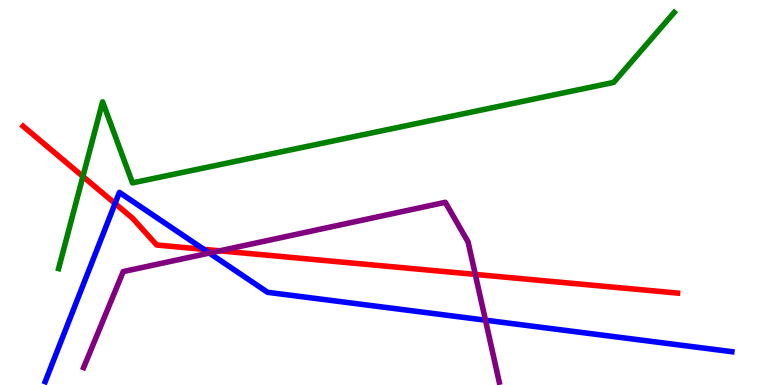[{'lines': ['blue', 'red'], 'intersections': [{'x': 1.48, 'y': 4.71}, {'x': 2.63, 'y': 3.52}]}, {'lines': ['green', 'red'], 'intersections': [{'x': 1.07, 'y': 5.42}]}, {'lines': ['purple', 'red'], 'intersections': [{'x': 2.84, 'y': 3.49}, {'x': 6.13, 'y': 2.87}]}, {'lines': ['blue', 'green'], 'intersections': []}, {'lines': ['blue', 'purple'], 'intersections': [{'x': 2.7, 'y': 3.43}, {'x': 6.26, 'y': 1.68}]}, {'lines': ['green', 'purple'], 'intersections': []}]